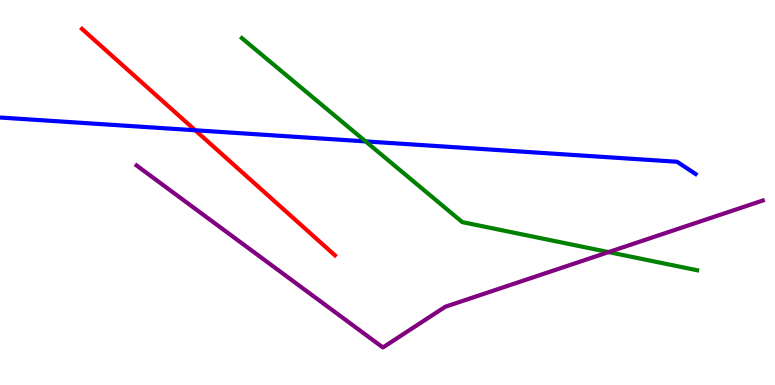[{'lines': ['blue', 'red'], 'intersections': [{'x': 2.52, 'y': 6.62}]}, {'lines': ['green', 'red'], 'intersections': []}, {'lines': ['purple', 'red'], 'intersections': []}, {'lines': ['blue', 'green'], 'intersections': [{'x': 4.72, 'y': 6.33}]}, {'lines': ['blue', 'purple'], 'intersections': []}, {'lines': ['green', 'purple'], 'intersections': [{'x': 7.85, 'y': 3.45}]}]